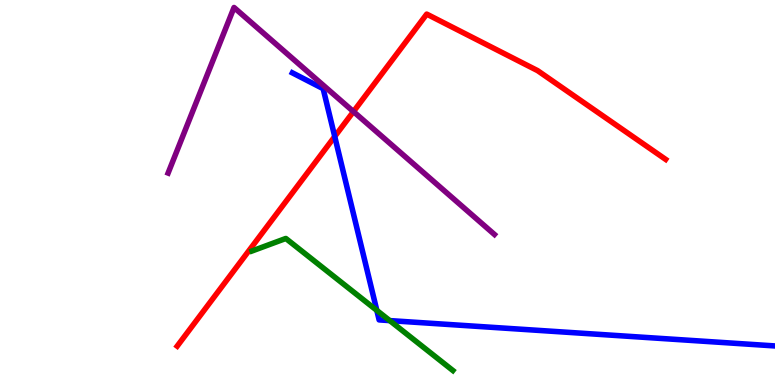[{'lines': ['blue', 'red'], 'intersections': [{'x': 4.32, 'y': 6.45}]}, {'lines': ['green', 'red'], 'intersections': []}, {'lines': ['purple', 'red'], 'intersections': [{'x': 4.56, 'y': 7.1}]}, {'lines': ['blue', 'green'], 'intersections': [{'x': 4.86, 'y': 1.94}, {'x': 5.03, 'y': 1.67}]}, {'lines': ['blue', 'purple'], 'intersections': []}, {'lines': ['green', 'purple'], 'intersections': []}]